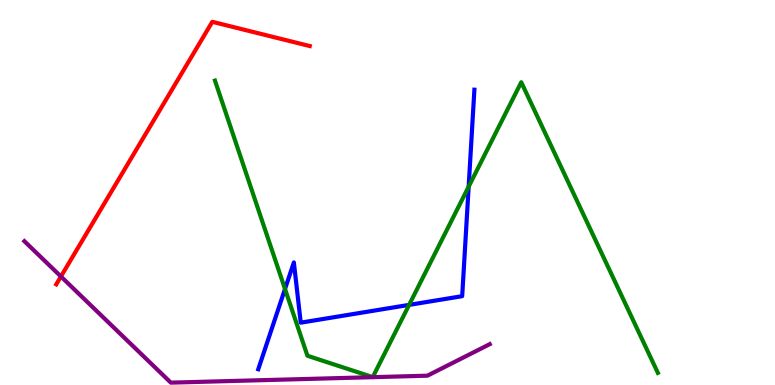[{'lines': ['blue', 'red'], 'intersections': []}, {'lines': ['green', 'red'], 'intersections': []}, {'lines': ['purple', 'red'], 'intersections': [{'x': 0.786, 'y': 2.82}]}, {'lines': ['blue', 'green'], 'intersections': [{'x': 3.68, 'y': 2.49}, {'x': 5.28, 'y': 2.08}, {'x': 6.05, 'y': 5.15}]}, {'lines': ['blue', 'purple'], 'intersections': []}, {'lines': ['green', 'purple'], 'intersections': []}]